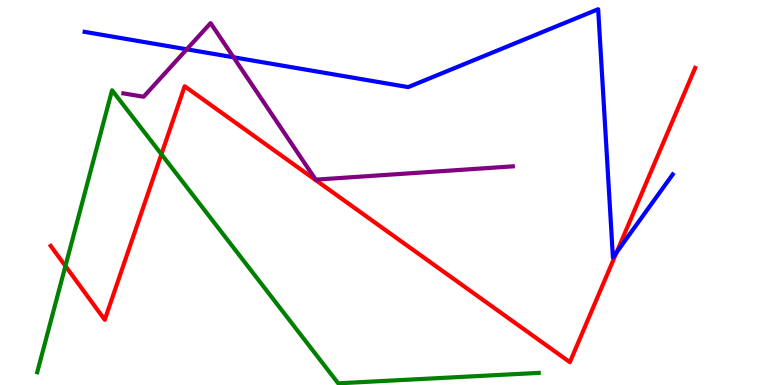[{'lines': ['blue', 'red'], 'intersections': [{'x': 7.96, 'y': 3.45}]}, {'lines': ['green', 'red'], 'intersections': [{'x': 0.844, 'y': 3.09}, {'x': 2.08, 'y': 5.99}]}, {'lines': ['purple', 'red'], 'intersections': []}, {'lines': ['blue', 'green'], 'intersections': []}, {'lines': ['blue', 'purple'], 'intersections': [{'x': 2.41, 'y': 8.72}, {'x': 3.01, 'y': 8.51}]}, {'lines': ['green', 'purple'], 'intersections': []}]